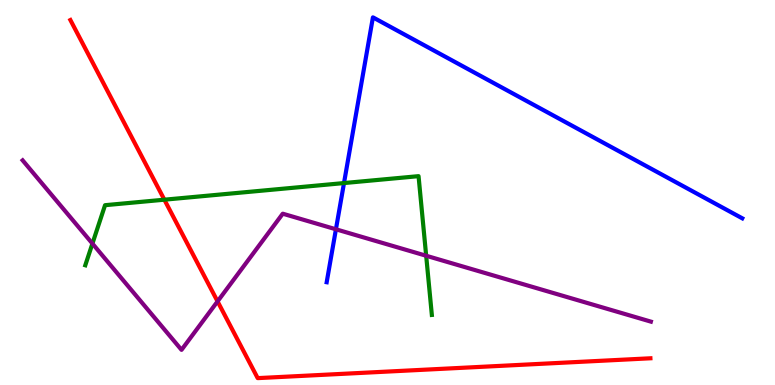[{'lines': ['blue', 'red'], 'intersections': []}, {'lines': ['green', 'red'], 'intersections': [{'x': 2.12, 'y': 4.81}]}, {'lines': ['purple', 'red'], 'intersections': [{'x': 2.81, 'y': 2.17}]}, {'lines': ['blue', 'green'], 'intersections': [{'x': 4.44, 'y': 5.25}]}, {'lines': ['blue', 'purple'], 'intersections': [{'x': 4.33, 'y': 4.04}]}, {'lines': ['green', 'purple'], 'intersections': [{'x': 1.19, 'y': 3.67}, {'x': 5.5, 'y': 3.36}]}]